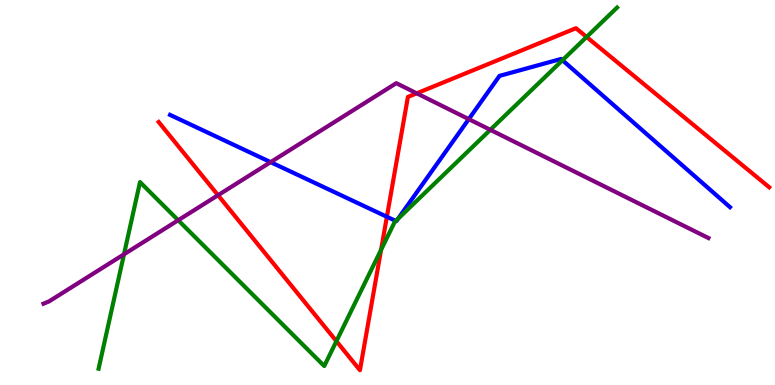[{'lines': ['blue', 'red'], 'intersections': [{'x': 4.99, 'y': 4.37}]}, {'lines': ['green', 'red'], 'intersections': [{'x': 4.34, 'y': 1.14}, {'x': 4.92, 'y': 3.51}, {'x': 7.57, 'y': 9.04}]}, {'lines': ['purple', 'red'], 'intersections': [{'x': 2.81, 'y': 4.93}, {'x': 5.38, 'y': 7.58}]}, {'lines': ['blue', 'green'], 'intersections': [{'x': 5.11, 'y': 4.26}, {'x': 5.13, 'y': 4.31}, {'x': 7.26, 'y': 8.44}]}, {'lines': ['blue', 'purple'], 'intersections': [{'x': 3.49, 'y': 5.79}, {'x': 6.05, 'y': 6.91}]}, {'lines': ['green', 'purple'], 'intersections': [{'x': 1.6, 'y': 3.39}, {'x': 2.3, 'y': 4.28}, {'x': 6.33, 'y': 6.63}]}]